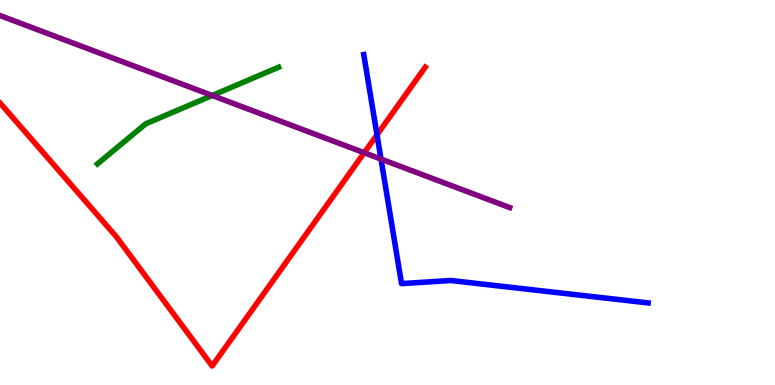[{'lines': ['blue', 'red'], 'intersections': [{'x': 4.86, 'y': 6.5}]}, {'lines': ['green', 'red'], 'intersections': []}, {'lines': ['purple', 'red'], 'intersections': [{'x': 4.7, 'y': 6.03}]}, {'lines': ['blue', 'green'], 'intersections': []}, {'lines': ['blue', 'purple'], 'intersections': [{'x': 4.92, 'y': 5.87}]}, {'lines': ['green', 'purple'], 'intersections': [{'x': 2.74, 'y': 7.52}]}]